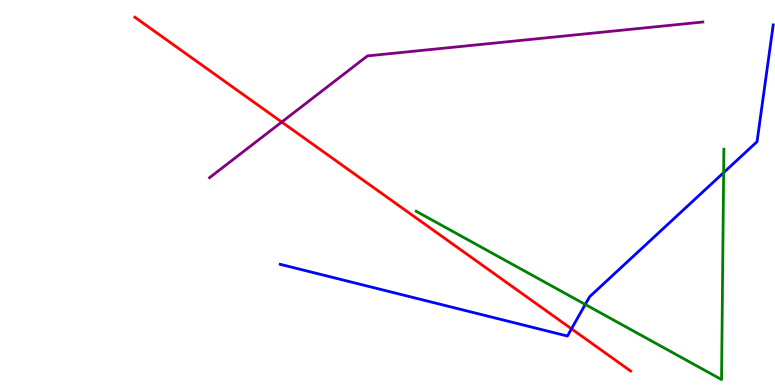[{'lines': ['blue', 'red'], 'intersections': [{'x': 7.37, 'y': 1.46}]}, {'lines': ['green', 'red'], 'intersections': []}, {'lines': ['purple', 'red'], 'intersections': [{'x': 3.64, 'y': 6.83}]}, {'lines': ['blue', 'green'], 'intersections': [{'x': 7.55, 'y': 2.09}, {'x': 9.34, 'y': 5.52}]}, {'lines': ['blue', 'purple'], 'intersections': []}, {'lines': ['green', 'purple'], 'intersections': []}]